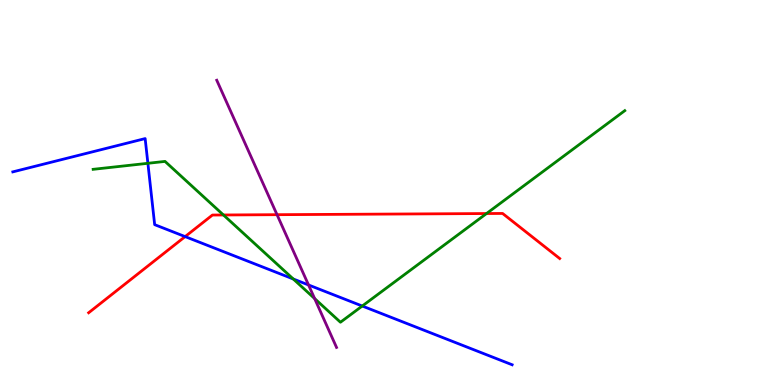[{'lines': ['blue', 'red'], 'intersections': [{'x': 2.39, 'y': 3.85}]}, {'lines': ['green', 'red'], 'intersections': [{'x': 2.88, 'y': 4.42}, {'x': 6.28, 'y': 4.45}]}, {'lines': ['purple', 'red'], 'intersections': [{'x': 3.57, 'y': 4.42}]}, {'lines': ['blue', 'green'], 'intersections': [{'x': 1.91, 'y': 5.76}, {'x': 3.78, 'y': 2.75}, {'x': 4.67, 'y': 2.05}]}, {'lines': ['blue', 'purple'], 'intersections': [{'x': 3.98, 'y': 2.6}]}, {'lines': ['green', 'purple'], 'intersections': [{'x': 4.06, 'y': 2.25}]}]